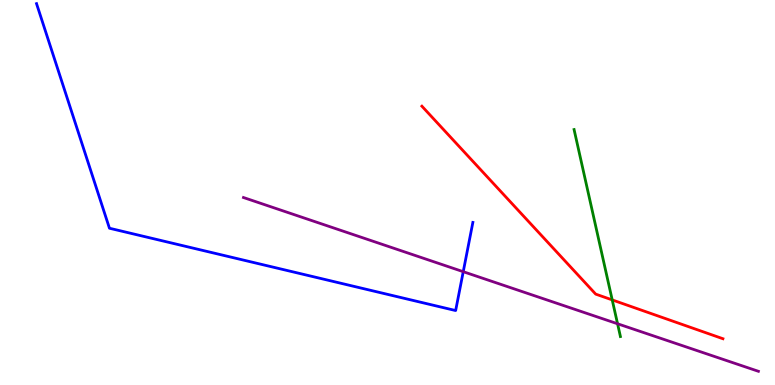[{'lines': ['blue', 'red'], 'intersections': []}, {'lines': ['green', 'red'], 'intersections': [{'x': 7.9, 'y': 2.21}]}, {'lines': ['purple', 'red'], 'intersections': []}, {'lines': ['blue', 'green'], 'intersections': []}, {'lines': ['blue', 'purple'], 'intersections': [{'x': 5.98, 'y': 2.94}]}, {'lines': ['green', 'purple'], 'intersections': [{'x': 7.97, 'y': 1.59}]}]